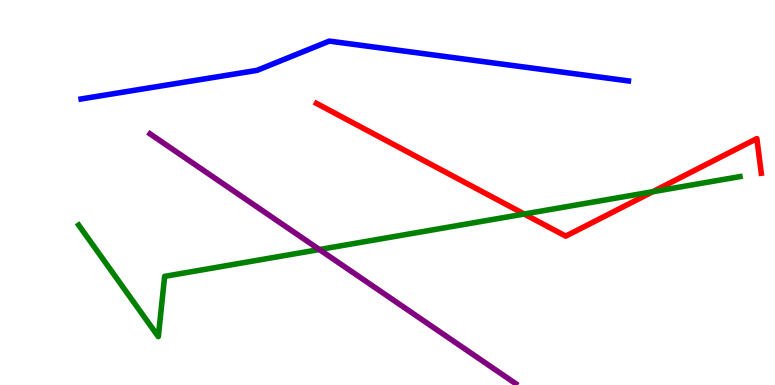[{'lines': ['blue', 'red'], 'intersections': []}, {'lines': ['green', 'red'], 'intersections': [{'x': 6.76, 'y': 4.44}, {'x': 8.42, 'y': 5.02}]}, {'lines': ['purple', 'red'], 'intersections': []}, {'lines': ['blue', 'green'], 'intersections': []}, {'lines': ['blue', 'purple'], 'intersections': []}, {'lines': ['green', 'purple'], 'intersections': [{'x': 4.12, 'y': 3.52}]}]